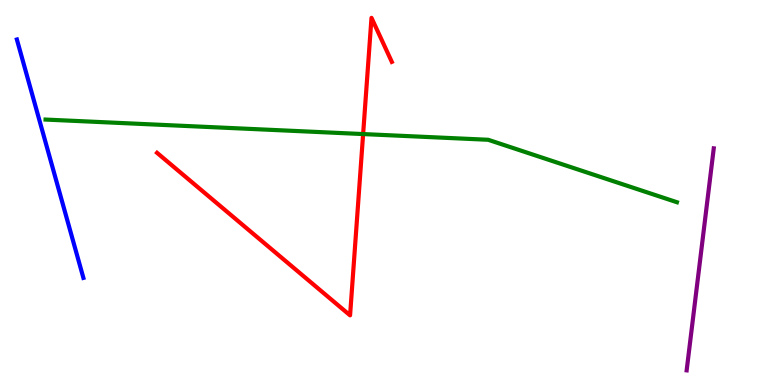[{'lines': ['blue', 'red'], 'intersections': []}, {'lines': ['green', 'red'], 'intersections': [{'x': 4.69, 'y': 6.52}]}, {'lines': ['purple', 'red'], 'intersections': []}, {'lines': ['blue', 'green'], 'intersections': []}, {'lines': ['blue', 'purple'], 'intersections': []}, {'lines': ['green', 'purple'], 'intersections': []}]